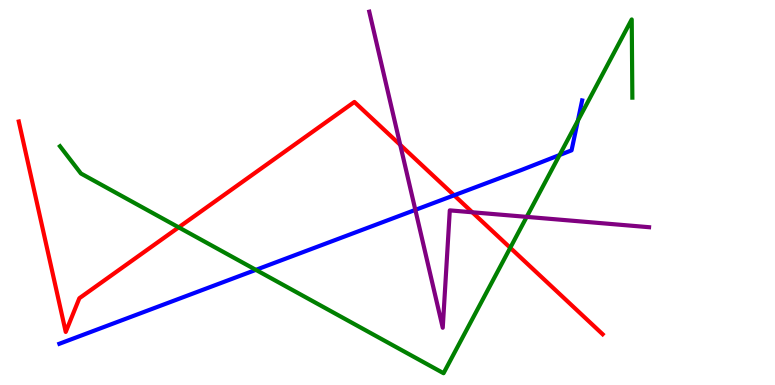[{'lines': ['blue', 'red'], 'intersections': [{'x': 5.86, 'y': 4.93}]}, {'lines': ['green', 'red'], 'intersections': [{'x': 2.31, 'y': 4.09}, {'x': 6.58, 'y': 3.56}]}, {'lines': ['purple', 'red'], 'intersections': [{'x': 5.16, 'y': 6.24}, {'x': 6.09, 'y': 4.49}]}, {'lines': ['blue', 'green'], 'intersections': [{'x': 3.3, 'y': 2.99}, {'x': 7.22, 'y': 5.97}, {'x': 7.46, 'y': 6.86}]}, {'lines': ['blue', 'purple'], 'intersections': [{'x': 5.36, 'y': 4.55}]}, {'lines': ['green', 'purple'], 'intersections': [{'x': 6.8, 'y': 4.37}]}]